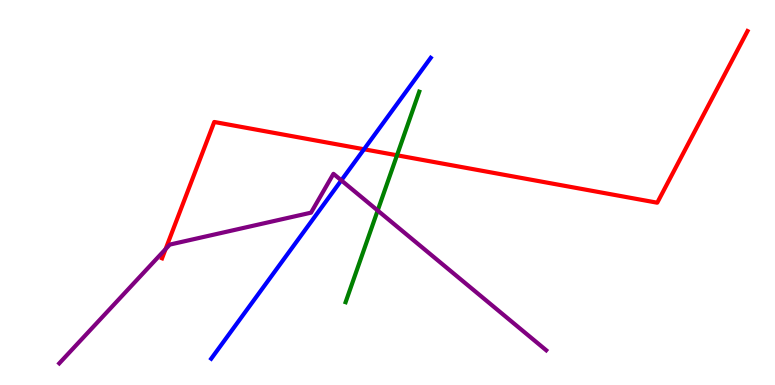[{'lines': ['blue', 'red'], 'intersections': [{'x': 4.7, 'y': 6.12}]}, {'lines': ['green', 'red'], 'intersections': [{'x': 5.12, 'y': 5.97}]}, {'lines': ['purple', 'red'], 'intersections': [{'x': 2.14, 'y': 3.53}]}, {'lines': ['blue', 'green'], 'intersections': []}, {'lines': ['blue', 'purple'], 'intersections': [{'x': 4.4, 'y': 5.32}]}, {'lines': ['green', 'purple'], 'intersections': [{'x': 4.87, 'y': 4.53}]}]